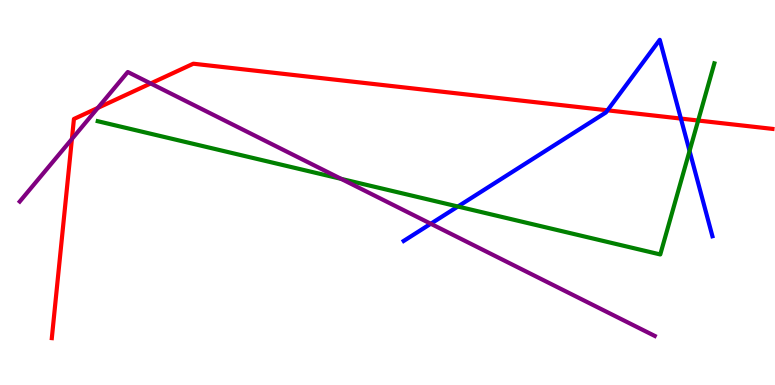[{'lines': ['blue', 'red'], 'intersections': [{'x': 7.84, 'y': 7.13}, {'x': 8.79, 'y': 6.92}]}, {'lines': ['green', 'red'], 'intersections': [{'x': 9.01, 'y': 6.87}]}, {'lines': ['purple', 'red'], 'intersections': [{'x': 0.928, 'y': 6.39}, {'x': 1.26, 'y': 7.2}, {'x': 1.94, 'y': 7.83}]}, {'lines': ['blue', 'green'], 'intersections': [{'x': 5.91, 'y': 4.64}, {'x': 8.9, 'y': 6.08}]}, {'lines': ['blue', 'purple'], 'intersections': [{'x': 5.56, 'y': 4.19}]}, {'lines': ['green', 'purple'], 'intersections': [{'x': 4.4, 'y': 5.35}]}]